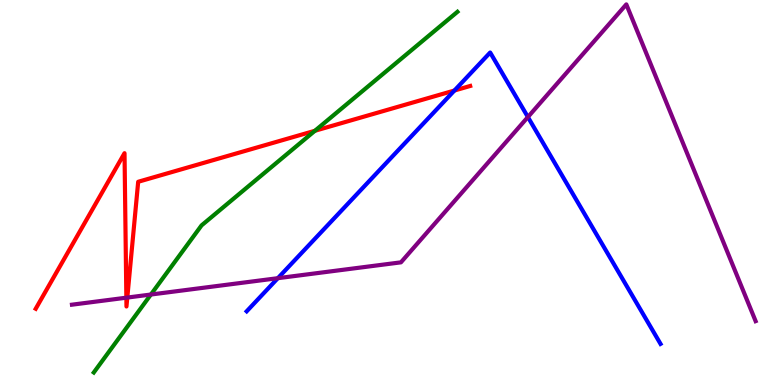[{'lines': ['blue', 'red'], 'intersections': [{'x': 5.86, 'y': 7.65}]}, {'lines': ['green', 'red'], 'intersections': [{'x': 4.06, 'y': 6.6}]}, {'lines': ['purple', 'red'], 'intersections': [{'x': 1.63, 'y': 2.27}, {'x': 1.64, 'y': 2.27}]}, {'lines': ['blue', 'green'], 'intersections': []}, {'lines': ['blue', 'purple'], 'intersections': [{'x': 3.59, 'y': 2.77}, {'x': 6.81, 'y': 6.96}]}, {'lines': ['green', 'purple'], 'intersections': [{'x': 1.95, 'y': 2.35}]}]